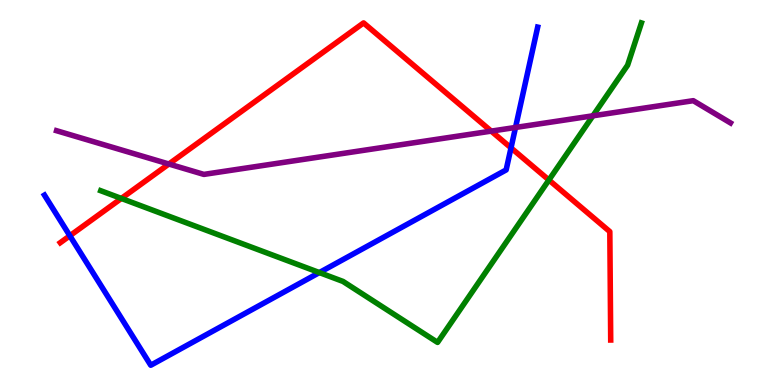[{'lines': ['blue', 'red'], 'intersections': [{'x': 0.901, 'y': 3.88}, {'x': 6.59, 'y': 6.16}]}, {'lines': ['green', 'red'], 'intersections': [{'x': 1.57, 'y': 4.85}, {'x': 7.08, 'y': 5.32}]}, {'lines': ['purple', 'red'], 'intersections': [{'x': 2.18, 'y': 5.74}, {'x': 6.34, 'y': 6.59}]}, {'lines': ['blue', 'green'], 'intersections': [{'x': 4.12, 'y': 2.92}]}, {'lines': ['blue', 'purple'], 'intersections': [{'x': 6.65, 'y': 6.69}]}, {'lines': ['green', 'purple'], 'intersections': [{'x': 7.65, 'y': 6.99}]}]